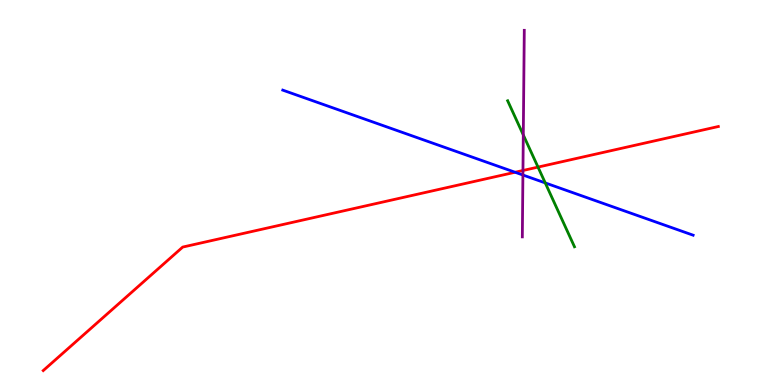[{'lines': ['blue', 'red'], 'intersections': [{'x': 6.65, 'y': 5.53}]}, {'lines': ['green', 'red'], 'intersections': [{'x': 6.94, 'y': 5.66}]}, {'lines': ['purple', 'red'], 'intersections': [{'x': 6.75, 'y': 5.57}]}, {'lines': ['blue', 'green'], 'intersections': [{'x': 7.04, 'y': 5.25}]}, {'lines': ['blue', 'purple'], 'intersections': [{'x': 6.75, 'y': 5.45}]}, {'lines': ['green', 'purple'], 'intersections': [{'x': 6.75, 'y': 6.5}]}]